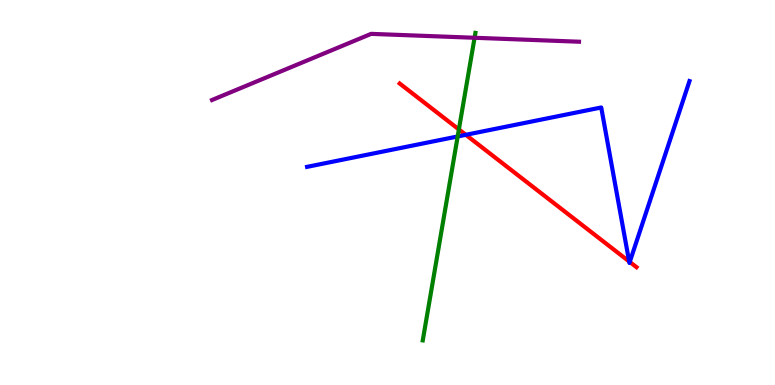[{'lines': ['blue', 'red'], 'intersections': [{'x': 6.01, 'y': 6.5}, {'x': 8.12, 'y': 3.21}, {'x': 8.13, 'y': 3.2}]}, {'lines': ['green', 'red'], 'intersections': [{'x': 5.92, 'y': 6.64}]}, {'lines': ['purple', 'red'], 'intersections': []}, {'lines': ['blue', 'green'], 'intersections': [{'x': 5.91, 'y': 6.46}]}, {'lines': ['blue', 'purple'], 'intersections': []}, {'lines': ['green', 'purple'], 'intersections': [{'x': 6.12, 'y': 9.02}]}]